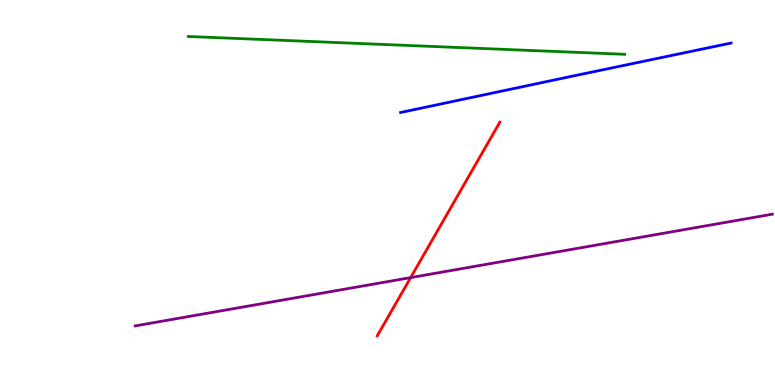[{'lines': ['blue', 'red'], 'intersections': []}, {'lines': ['green', 'red'], 'intersections': []}, {'lines': ['purple', 'red'], 'intersections': [{'x': 5.3, 'y': 2.79}]}, {'lines': ['blue', 'green'], 'intersections': []}, {'lines': ['blue', 'purple'], 'intersections': []}, {'lines': ['green', 'purple'], 'intersections': []}]